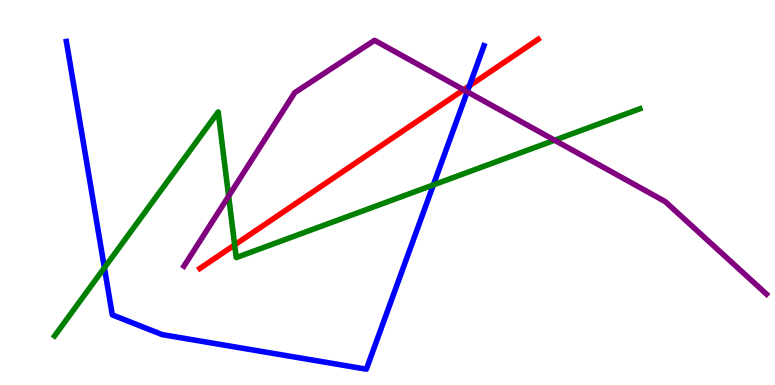[{'lines': ['blue', 'red'], 'intersections': [{'x': 6.06, 'y': 7.77}]}, {'lines': ['green', 'red'], 'intersections': [{'x': 3.03, 'y': 3.64}]}, {'lines': ['purple', 'red'], 'intersections': [{'x': 5.98, 'y': 7.67}]}, {'lines': ['blue', 'green'], 'intersections': [{'x': 1.35, 'y': 3.05}, {'x': 5.59, 'y': 5.2}]}, {'lines': ['blue', 'purple'], 'intersections': [{'x': 6.03, 'y': 7.62}]}, {'lines': ['green', 'purple'], 'intersections': [{'x': 2.95, 'y': 4.9}, {'x': 7.16, 'y': 6.36}]}]